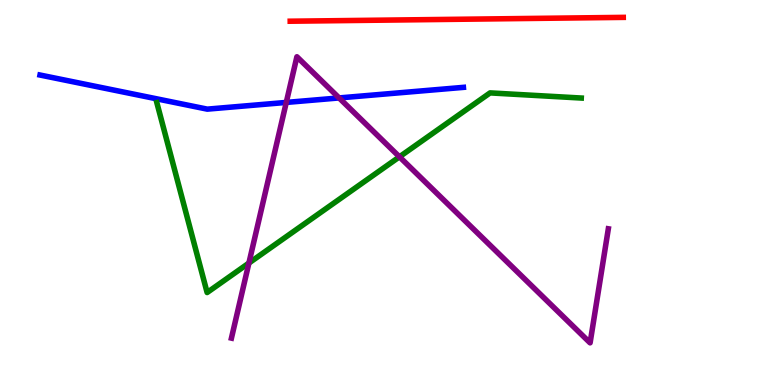[{'lines': ['blue', 'red'], 'intersections': []}, {'lines': ['green', 'red'], 'intersections': []}, {'lines': ['purple', 'red'], 'intersections': []}, {'lines': ['blue', 'green'], 'intersections': []}, {'lines': ['blue', 'purple'], 'intersections': [{'x': 3.69, 'y': 7.34}, {'x': 4.38, 'y': 7.46}]}, {'lines': ['green', 'purple'], 'intersections': [{'x': 3.21, 'y': 3.17}, {'x': 5.15, 'y': 5.93}]}]